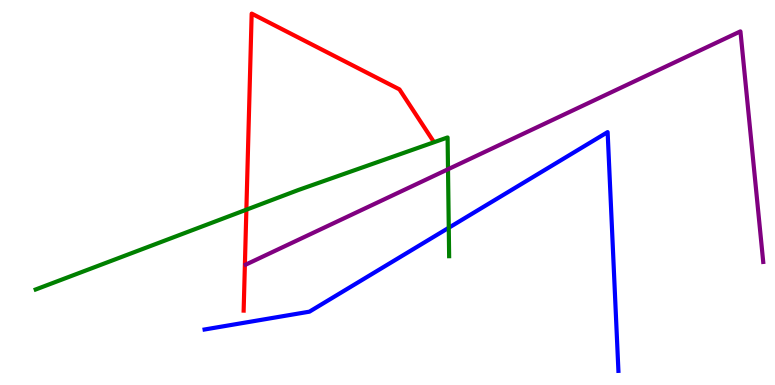[{'lines': ['blue', 'red'], 'intersections': []}, {'lines': ['green', 'red'], 'intersections': [{'x': 3.18, 'y': 4.55}]}, {'lines': ['purple', 'red'], 'intersections': []}, {'lines': ['blue', 'green'], 'intersections': [{'x': 5.79, 'y': 4.08}]}, {'lines': ['blue', 'purple'], 'intersections': []}, {'lines': ['green', 'purple'], 'intersections': [{'x': 5.78, 'y': 5.6}]}]